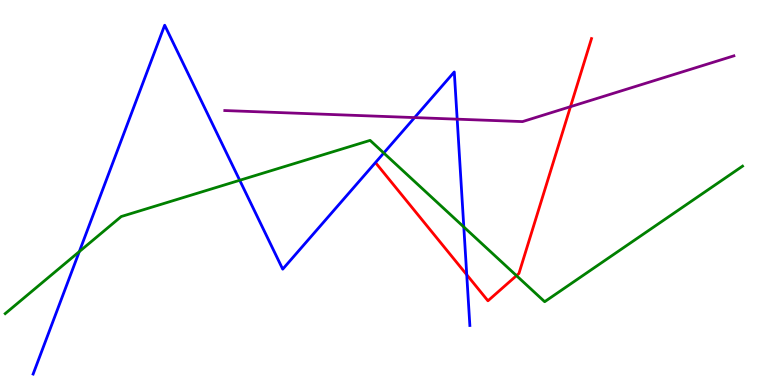[{'lines': ['blue', 'red'], 'intersections': [{'x': 6.02, 'y': 2.86}]}, {'lines': ['green', 'red'], 'intersections': [{'x': 6.66, 'y': 2.84}]}, {'lines': ['purple', 'red'], 'intersections': [{'x': 7.36, 'y': 7.23}]}, {'lines': ['blue', 'green'], 'intersections': [{'x': 1.02, 'y': 3.46}, {'x': 3.09, 'y': 5.32}, {'x': 4.95, 'y': 6.03}, {'x': 5.98, 'y': 4.1}]}, {'lines': ['blue', 'purple'], 'intersections': [{'x': 5.35, 'y': 6.95}, {'x': 5.9, 'y': 6.9}]}, {'lines': ['green', 'purple'], 'intersections': []}]